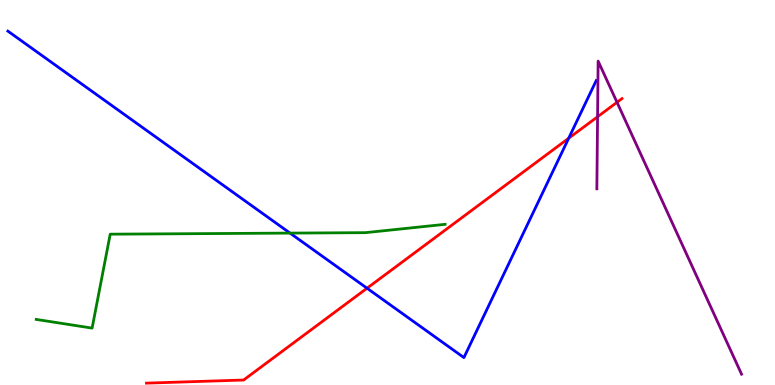[{'lines': ['blue', 'red'], 'intersections': [{'x': 4.74, 'y': 2.51}, {'x': 7.34, 'y': 6.41}]}, {'lines': ['green', 'red'], 'intersections': []}, {'lines': ['purple', 'red'], 'intersections': [{'x': 7.71, 'y': 6.97}, {'x': 7.96, 'y': 7.34}]}, {'lines': ['blue', 'green'], 'intersections': [{'x': 3.74, 'y': 3.95}]}, {'lines': ['blue', 'purple'], 'intersections': []}, {'lines': ['green', 'purple'], 'intersections': []}]